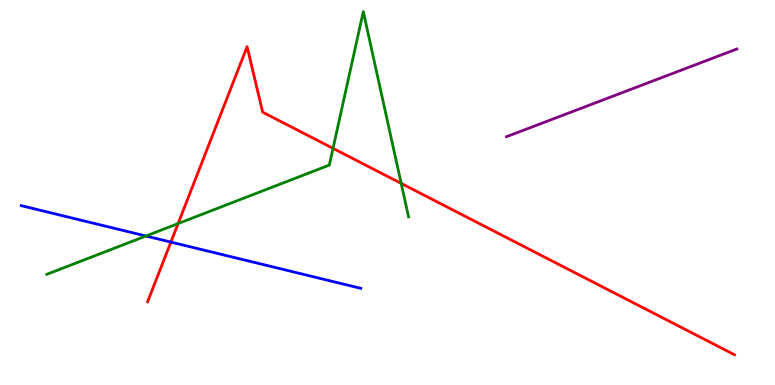[{'lines': ['blue', 'red'], 'intersections': [{'x': 2.2, 'y': 3.71}]}, {'lines': ['green', 'red'], 'intersections': [{'x': 2.3, 'y': 4.19}, {'x': 4.3, 'y': 6.15}, {'x': 5.18, 'y': 5.24}]}, {'lines': ['purple', 'red'], 'intersections': []}, {'lines': ['blue', 'green'], 'intersections': [{'x': 1.88, 'y': 3.87}]}, {'lines': ['blue', 'purple'], 'intersections': []}, {'lines': ['green', 'purple'], 'intersections': []}]